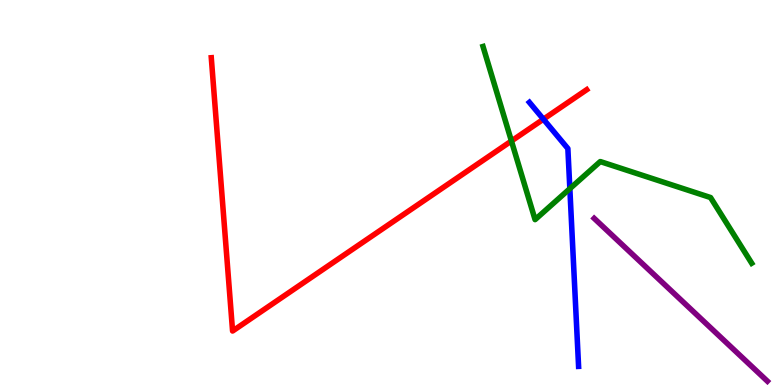[{'lines': ['blue', 'red'], 'intersections': [{'x': 7.01, 'y': 6.9}]}, {'lines': ['green', 'red'], 'intersections': [{'x': 6.6, 'y': 6.34}]}, {'lines': ['purple', 'red'], 'intersections': []}, {'lines': ['blue', 'green'], 'intersections': [{'x': 7.35, 'y': 5.1}]}, {'lines': ['blue', 'purple'], 'intersections': []}, {'lines': ['green', 'purple'], 'intersections': []}]